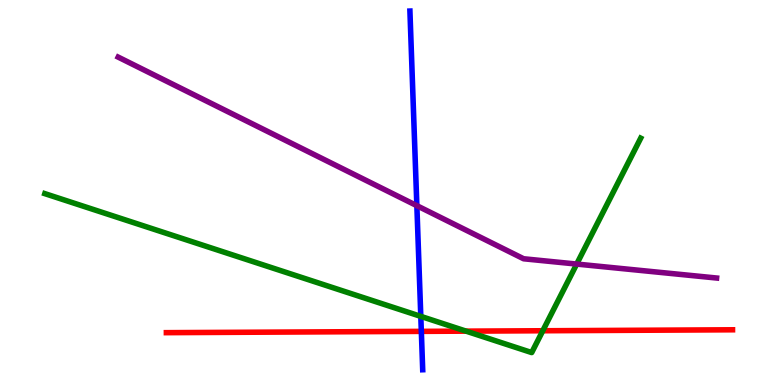[{'lines': ['blue', 'red'], 'intersections': [{'x': 5.44, 'y': 1.39}]}, {'lines': ['green', 'red'], 'intersections': [{'x': 6.01, 'y': 1.4}, {'x': 7.0, 'y': 1.41}]}, {'lines': ['purple', 'red'], 'intersections': []}, {'lines': ['blue', 'green'], 'intersections': [{'x': 5.43, 'y': 1.78}]}, {'lines': ['blue', 'purple'], 'intersections': [{'x': 5.38, 'y': 4.66}]}, {'lines': ['green', 'purple'], 'intersections': [{'x': 7.44, 'y': 3.14}]}]